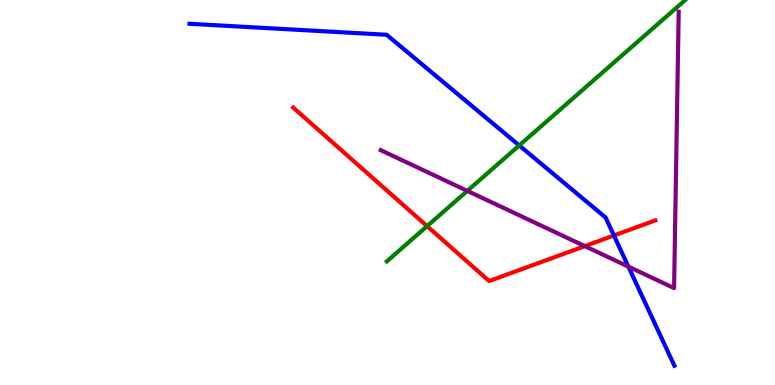[{'lines': ['blue', 'red'], 'intersections': [{'x': 7.92, 'y': 3.88}]}, {'lines': ['green', 'red'], 'intersections': [{'x': 5.51, 'y': 4.13}]}, {'lines': ['purple', 'red'], 'intersections': [{'x': 7.55, 'y': 3.61}]}, {'lines': ['blue', 'green'], 'intersections': [{'x': 6.7, 'y': 6.22}]}, {'lines': ['blue', 'purple'], 'intersections': [{'x': 8.11, 'y': 3.07}]}, {'lines': ['green', 'purple'], 'intersections': [{'x': 6.03, 'y': 5.04}]}]